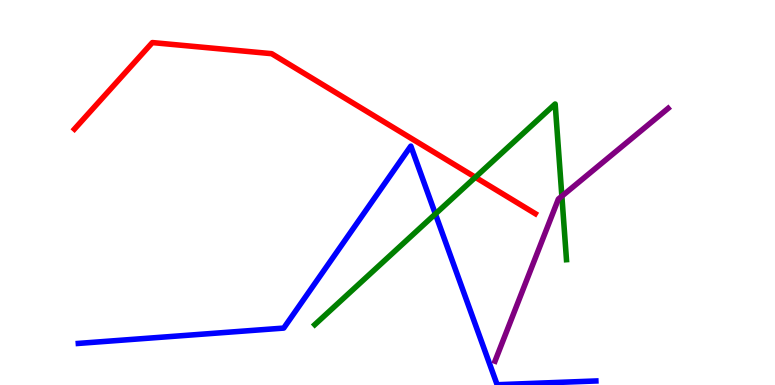[{'lines': ['blue', 'red'], 'intersections': []}, {'lines': ['green', 'red'], 'intersections': [{'x': 6.13, 'y': 5.4}]}, {'lines': ['purple', 'red'], 'intersections': []}, {'lines': ['blue', 'green'], 'intersections': [{'x': 5.62, 'y': 4.44}]}, {'lines': ['blue', 'purple'], 'intersections': []}, {'lines': ['green', 'purple'], 'intersections': [{'x': 7.25, 'y': 4.9}]}]